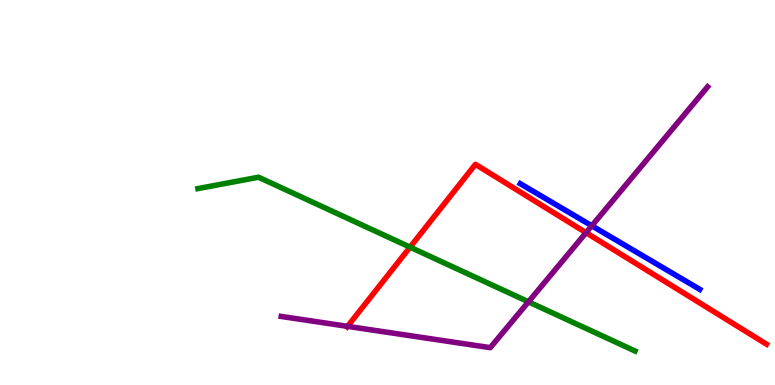[{'lines': ['blue', 'red'], 'intersections': []}, {'lines': ['green', 'red'], 'intersections': [{'x': 5.29, 'y': 3.58}]}, {'lines': ['purple', 'red'], 'intersections': [{'x': 4.48, 'y': 1.52}, {'x': 7.56, 'y': 3.96}]}, {'lines': ['blue', 'green'], 'intersections': []}, {'lines': ['blue', 'purple'], 'intersections': [{'x': 7.64, 'y': 4.14}]}, {'lines': ['green', 'purple'], 'intersections': [{'x': 6.82, 'y': 2.16}]}]